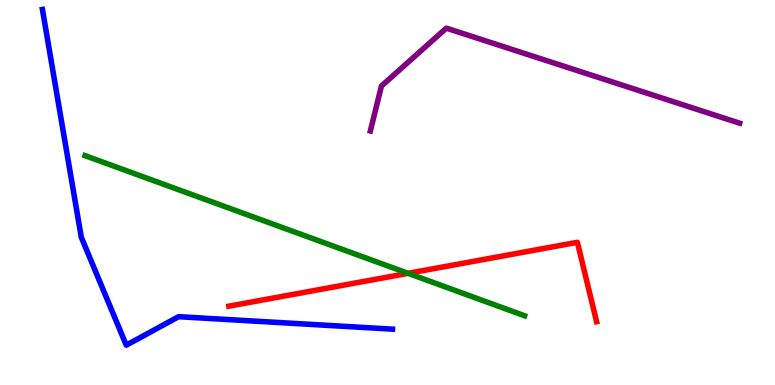[{'lines': ['blue', 'red'], 'intersections': []}, {'lines': ['green', 'red'], 'intersections': [{'x': 5.27, 'y': 2.9}]}, {'lines': ['purple', 'red'], 'intersections': []}, {'lines': ['blue', 'green'], 'intersections': []}, {'lines': ['blue', 'purple'], 'intersections': []}, {'lines': ['green', 'purple'], 'intersections': []}]